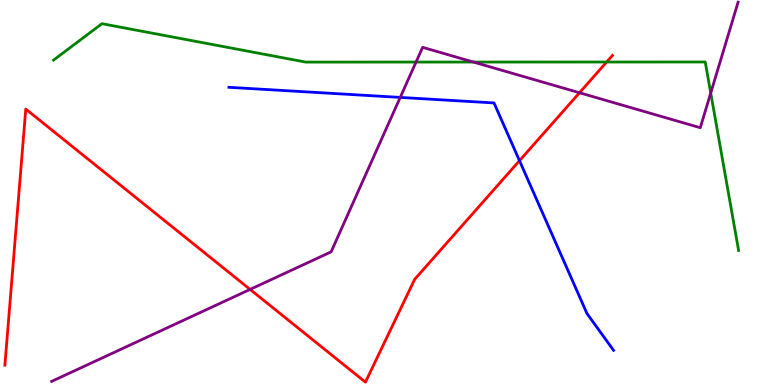[{'lines': ['blue', 'red'], 'intersections': [{'x': 6.7, 'y': 5.83}]}, {'lines': ['green', 'red'], 'intersections': [{'x': 7.83, 'y': 8.39}]}, {'lines': ['purple', 'red'], 'intersections': [{'x': 3.23, 'y': 2.48}, {'x': 7.48, 'y': 7.59}]}, {'lines': ['blue', 'green'], 'intersections': []}, {'lines': ['blue', 'purple'], 'intersections': [{'x': 5.16, 'y': 7.47}]}, {'lines': ['green', 'purple'], 'intersections': [{'x': 5.37, 'y': 8.39}, {'x': 6.11, 'y': 8.39}, {'x': 9.17, 'y': 7.58}]}]